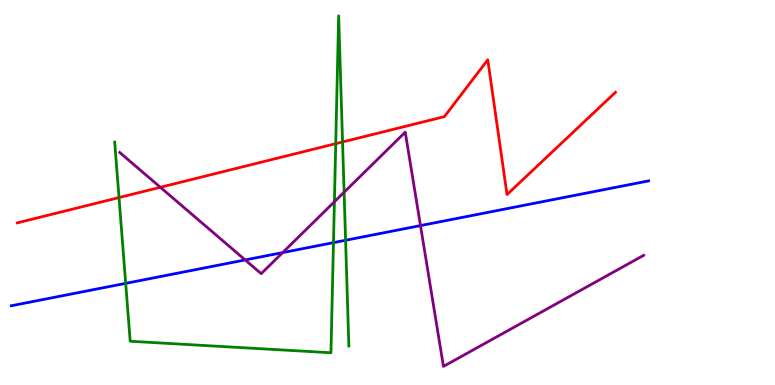[{'lines': ['blue', 'red'], 'intersections': []}, {'lines': ['green', 'red'], 'intersections': [{'x': 1.54, 'y': 4.87}, {'x': 4.33, 'y': 6.27}, {'x': 4.42, 'y': 6.31}]}, {'lines': ['purple', 'red'], 'intersections': [{'x': 2.07, 'y': 5.14}]}, {'lines': ['blue', 'green'], 'intersections': [{'x': 1.62, 'y': 2.64}, {'x': 4.3, 'y': 3.7}, {'x': 4.46, 'y': 3.76}]}, {'lines': ['blue', 'purple'], 'intersections': [{'x': 3.16, 'y': 3.25}, {'x': 3.65, 'y': 3.44}, {'x': 5.43, 'y': 4.14}]}, {'lines': ['green', 'purple'], 'intersections': [{'x': 4.31, 'y': 4.76}, {'x': 4.44, 'y': 5.01}]}]